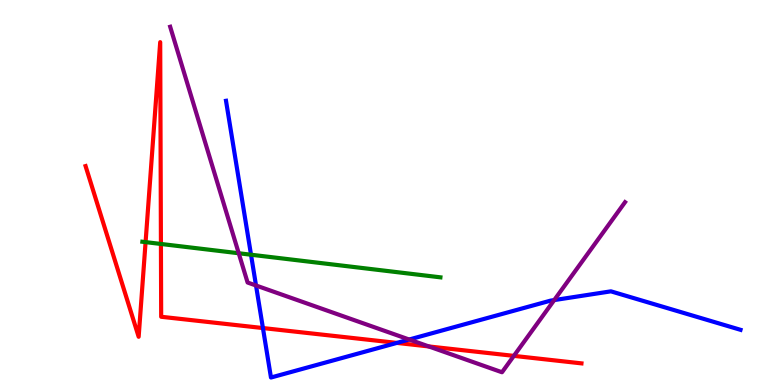[{'lines': ['blue', 'red'], 'intersections': [{'x': 3.39, 'y': 1.48}, {'x': 5.12, 'y': 1.09}]}, {'lines': ['green', 'red'], 'intersections': [{'x': 1.88, 'y': 3.71}, {'x': 2.08, 'y': 3.66}]}, {'lines': ['purple', 'red'], 'intersections': [{'x': 5.53, 'y': 1.0}, {'x': 6.63, 'y': 0.757}]}, {'lines': ['blue', 'green'], 'intersections': [{'x': 3.24, 'y': 3.38}]}, {'lines': ['blue', 'purple'], 'intersections': [{'x': 3.3, 'y': 2.58}, {'x': 5.28, 'y': 1.18}, {'x': 7.15, 'y': 2.21}]}, {'lines': ['green', 'purple'], 'intersections': [{'x': 3.08, 'y': 3.42}]}]